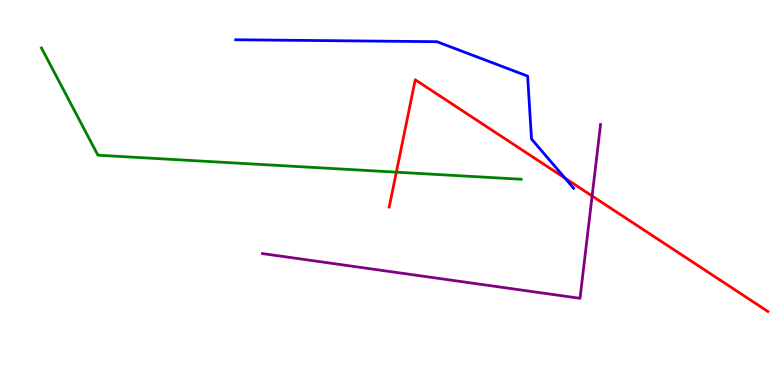[{'lines': ['blue', 'red'], 'intersections': [{'x': 7.29, 'y': 5.37}]}, {'lines': ['green', 'red'], 'intersections': [{'x': 5.11, 'y': 5.53}]}, {'lines': ['purple', 'red'], 'intersections': [{'x': 7.64, 'y': 4.91}]}, {'lines': ['blue', 'green'], 'intersections': []}, {'lines': ['blue', 'purple'], 'intersections': []}, {'lines': ['green', 'purple'], 'intersections': []}]